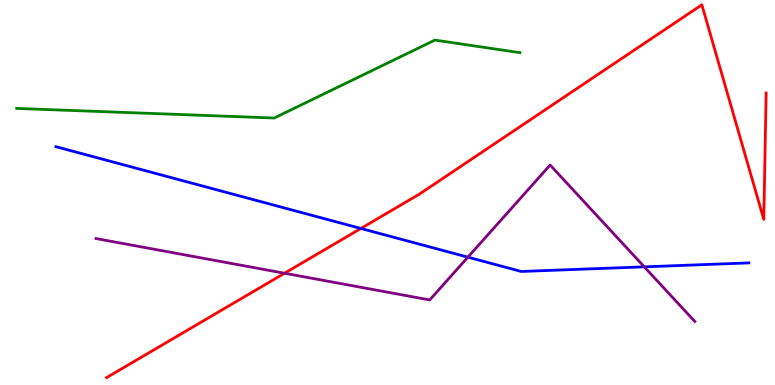[{'lines': ['blue', 'red'], 'intersections': [{'x': 4.66, 'y': 4.07}]}, {'lines': ['green', 'red'], 'intersections': []}, {'lines': ['purple', 'red'], 'intersections': [{'x': 3.67, 'y': 2.9}]}, {'lines': ['blue', 'green'], 'intersections': []}, {'lines': ['blue', 'purple'], 'intersections': [{'x': 6.04, 'y': 3.32}, {'x': 8.31, 'y': 3.07}]}, {'lines': ['green', 'purple'], 'intersections': []}]